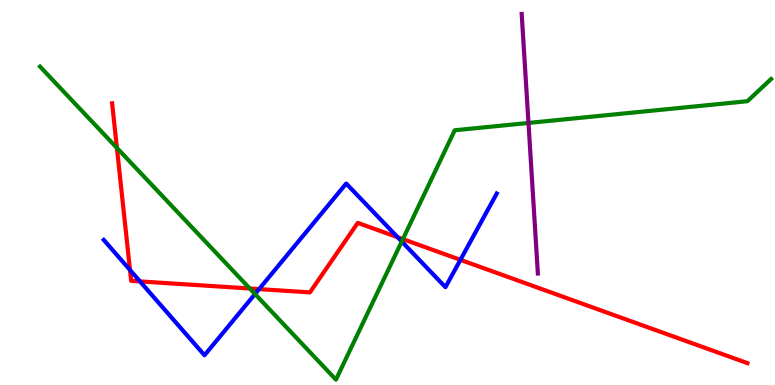[{'lines': ['blue', 'red'], 'intersections': [{'x': 1.68, 'y': 2.99}, {'x': 1.81, 'y': 2.69}, {'x': 3.34, 'y': 2.49}, {'x': 5.13, 'y': 3.84}, {'x': 5.94, 'y': 3.25}]}, {'lines': ['green', 'red'], 'intersections': [{'x': 1.51, 'y': 6.16}, {'x': 3.22, 'y': 2.51}, {'x': 5.2, 'y': 3.79}]}, {'lines': ['purple', 'red'], 'intersections': []}, {'lines': ['blue', 'green'], 'intersections': [{'x': 3.29, 'y': 2.36}, {'x': 5.18, 'y': 3.73}]}, {'lines': ['blue', 'purple'], 'intersections': []}, {'lines': ['green', 'purple'], 'intersections': [{'x': 6.82, 'y': 6.81}]}]